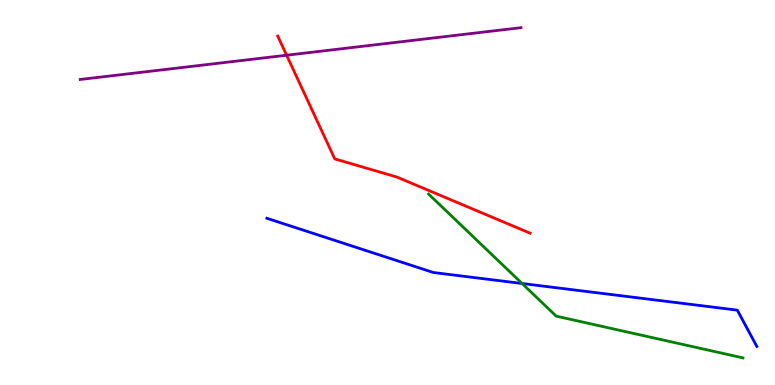[{'lines': ['blue', 'red'], 'intersections': []}, {'lines': ['green', 'red'], 'intersections': []}, {'lines': ['purple', 'red'], 'intersections': [{'x': 3.7, 'y': 8.57}]}, {'lines': ['blue', 'green'], 'intersections': [{'x': 6.74, 'y': 2.64}]}, {'lines': ['blue', 'purple'], 'intersections': []}, {'lines': ['green', 'purple'], 'intersections': []}]